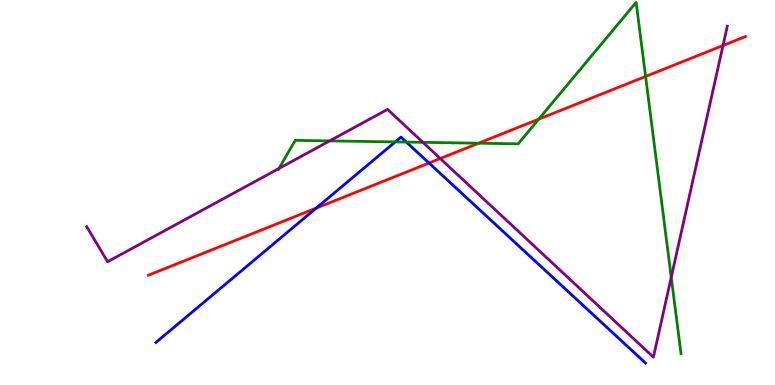[{'lines': ['blue', 'red'], 'intersections': [{'x': 4.08, 'y': 4.59}, {'x': 5.54, 'y': 5.77}]}, {'lines': ['green', 'red'], 'intersections': [{'x': 6.18, 'y': 6.28}, {'x': 6.95, 'y': 6.9}, {'x': 8.33, 'y': 8.01}]}, {'lines': ['purple', 'red'], 'intersections': [{'x': 5.68, 'y': 5.88}, {'x': 9.33, 'y': 8.82}]}, {'lines': ['blue', 'green'], 'intersections': [{'x': 5.1, 'y': 6.31}, {'x': 5.24, 'y': 6.31}]}, {'lines': ['blue', 'purple'], 'intersections': []}, {'lines': ['green', 'purple'], 'intersections': [{'x': 3.6, 'y': 5.62}, {'x': 4.25, 'y': 6.34}, {'x': 5.46, 'y': 6.3}, {'x': 8.66, 'y': 2.8}]}]